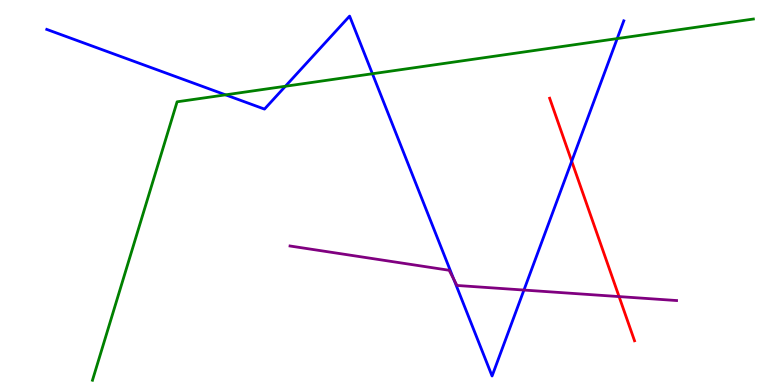[{'lines': ['blue', 'red'], 'intersections': [{'x': 7.38, 'y': 5.81}]}, {'lines': ['green', 'red'], 'intersections': []}, {'lines': ['purple', 'red'], 'intersections': [{'x': 7.99, 'y': 2.3}]}, {'lines': ['blue', 'green'], 'intersections': [{'x': 2.91, 'y': 7.54}, {'x': 3.68, 'y': 7.76}, {'x': 4.81, 'y': 8.08}, {'x': 7.96, 'y': 9.0}]}, {'lines': ['blue', 'purple'], 'intersections': [{'x': 5.85, 'y': 2.75}, {'x': 6.76, 'y': 2.47}]}, {'lines': ['green', 'purple'], 'intersections': []}]